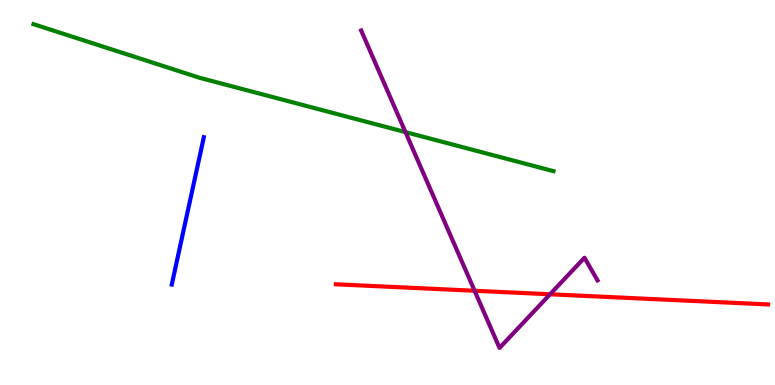[{'lines': ['blue', 'red'], 'intersections': []}, {'lines': ['green', 'red'], 'intersections': []}, {'lines': ['purple', 'red'], 'intersections': [{'x': 6.12, 'y': 2.45}, {'x': 7.1, 'y': 2.36}]}, {'lines': ['blue', 'green'], 'intersections': []}, {'lines': ['blue', 'purple'], 'intersections': []}, {'lines': ['green', 'purple'], 'intersections': [{'x': 5.23, 'y': 6.57}]}]